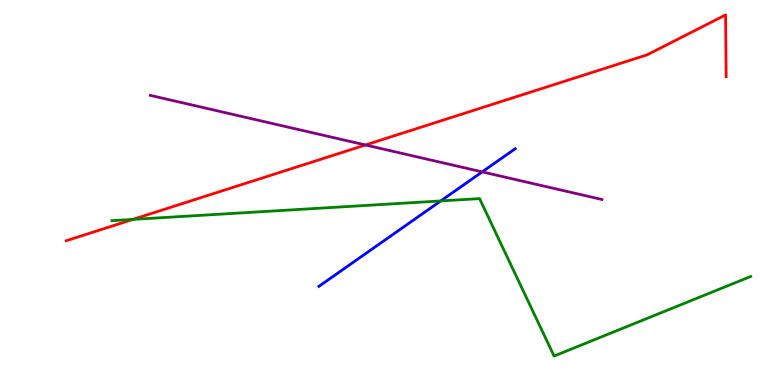[{'lines': ['blue', 'red'], 'intersections': []}, {'lines': ['green', 'red'], 'intersections': [{'x': 1.72, 'y': 4.3}]}, {'lines': ['purple', 'red'], 'intersections': [{'x': 4.72, 'y': 6.23}]}, {'lines': ['blue', 'green'], 'intersections': [{'x': 5.69, 'y': 4.78}]}, {'lines': ['blue', 'purple'], 'intersections': [{'x': 6.22, 'y': 5.54}]}, {'lines': ['green', 'purple'], 'intersections': []}]